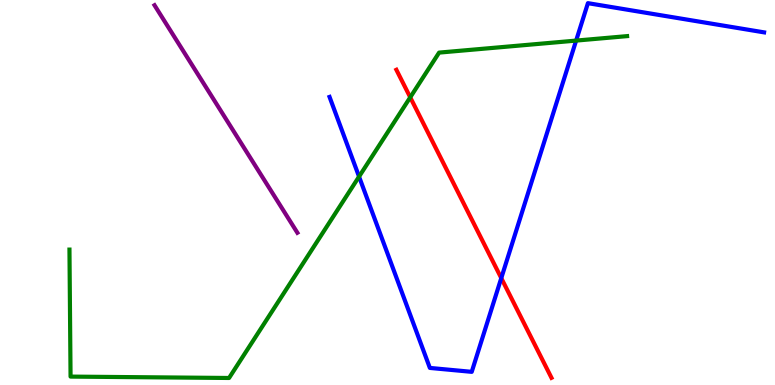[{'lines': ['blue', 'red'], 'intersections': [{'x': 6.47, 'y': 2.78}]}, {'lines': ['green', 'red'], 'intersections': [{'x': 5.29, 'y': 7.47}]}, {'lines': ['purple', 'red'], 'intersections': []}, {'lines': ['blue', 'green'], 'intersections': [{'x': 4.63, 'y': 5.41}, {'x': 7.43, 'y': 8.95}]}, {'lines': ['blue', 'purple'], 'intersections': []}, {'lines': ['green', 'purple'], 'intersections': []}]